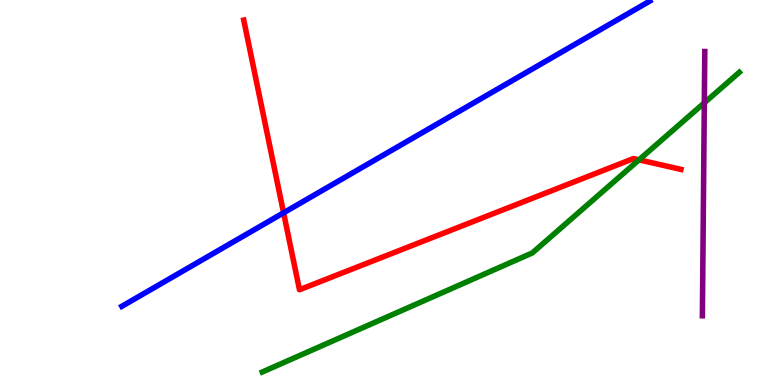[{'lines': ['blue', 'red'], 'intersections': [{'x': 3.66, 'y': 4.47}]}, {'lines': ['green', 'red'], 'intersections': [{'x': 8.25, 'y': 5.85}]}, {'lines': ['purple', 'red'], 'intersections': []}, {'lines': ['blue', 'green'], 'intersections': []}, {'lines': ['blue', 'purple'], 'intersections': []}, {'lines': ['green', 'purple'], 'intersections': [{'x': 9.09, 'y': 7.33}]}]